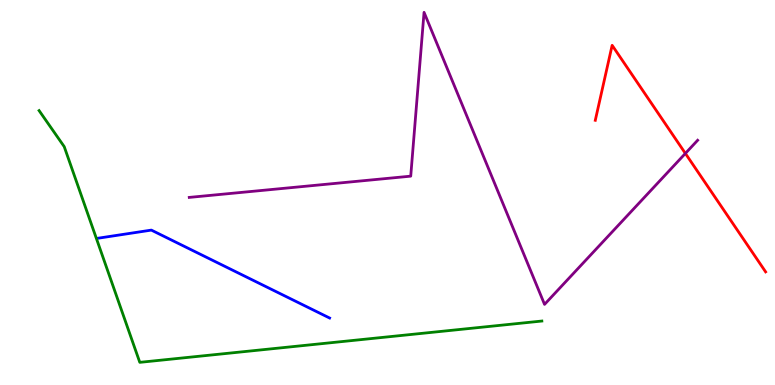[{'lines': ['blue', 'red'], 'intersections': []}, {'lines': ['green', 'red'], 'intersections': []}, {'lines': ['purple', 'red'], 'intersections': [{'x': 8.84, 'y': 6.02}]}, {'lines': ['blue', 'green'], 'intersections': []}, {'lines': ['blue', 'purple'], 'intersections': []}, {'lines': ['green', 'purple'], 'intersections': []}]